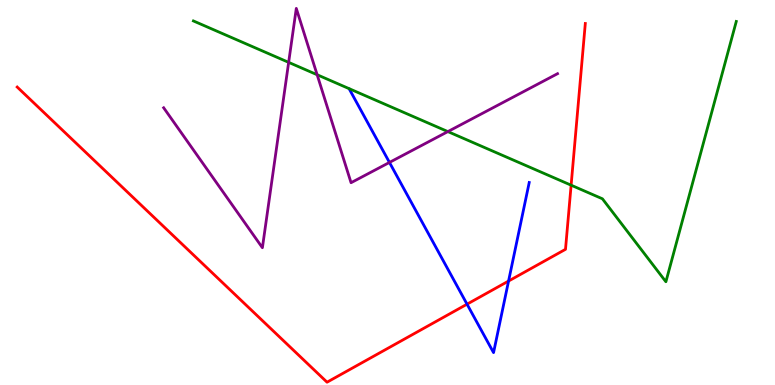[{'lines': ['blue', 'red'], 'intersections': [{'x': 6.03, 'y': 2.1}, {'x': 6.56, 'y': 2.7}]}, {'lines': ['green', 'red'], 'intersections': [{'x': 7.37, 'y': 5.19}]}, {'lines': ['purple', 'red'], 'intersections': []}, {'lines': ['blue', 'green'], 'intersections': []}, {'lines': ['blue', 'purple'], 'intersections': [{'x': 5.03, 'y': 5.78}]}, {'lines': ['green', 'purple'], 'intersections': [{'x': 3.72, 'y': 8.38}, {'x': 4.09, 'y': 8.06}, {'x': 5.78, 'y': 6.58}]}]